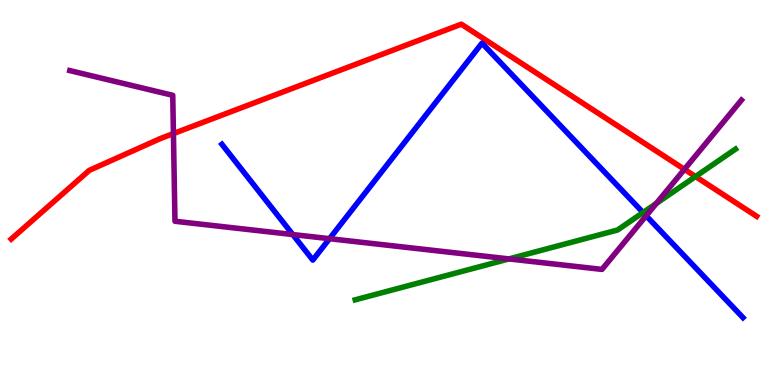[{'lines': ['blue', 'red'], 'intersections': []}, {'lines': ['green', 'red'], 'intersections': [{'x': 8.97, 'y': 5.41}]}, {'lines': ['purple', 'red'], 'intersections': [{'x': 2.24, 'y': 6.53}, {'x': 8.83, 'y': 5.6}]}, {'lines': ['blue', 'green'], 'intersections': [{'x': 8.3, 'y': 4.48}]}, {'lines': ['blue', 'purple'], 'intersections': [{'x': 3.78, 'y': 3.91}, {'x': 4.25, 'y': 3.8}, {'x': 8.34, 'y': 4.4}]}, {'lines': ['green', 'purple'], 'intersections': [{'x': 6.57, 'y': 3.27}, {'x': 8.47, 'y': 4.72}]}]